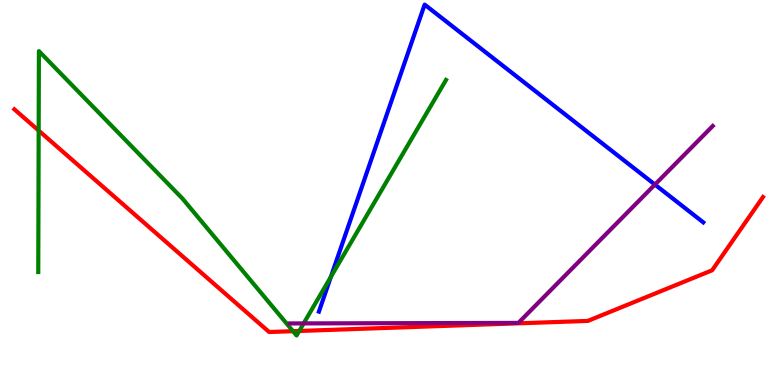[{'lines': ['blue', 'red'], 'intersections': []}, {'lines': ['green', 'red'], 'intersections': [{'x': 0.499, 'y': 6.61}, {'x': 3.78, 'y': 1.4}, {'x': 3.86, 'y': 1.4}]}, {'lines': ['purple', 'red'], 'intersections': []}, {'lines': ['blue', 'green'], 'intersections': [{'x': 4.27, 'y': 2.81}]}, {'lines': ['blue', 'purple'], 'intersections': [{'x': 8.45, 'y': 5.21}]}, {'lines': ['green', 'purple'], 'intersections': [{'x': 3.92, 'y': 1.6}]}]